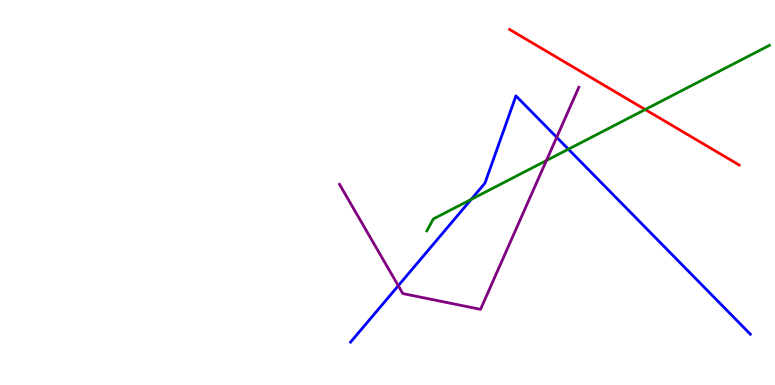[{'lines': ['blue', 'red'], 'intersections': []}, {'lines': ['green', 'red'], 'intersections': [{'x': 8.32, 'y': 7.16}]}, {'lines': ['purple', 'red'], 'intersections': []}, {'lines': ['blue', 'green'], 'intersections': [{'x': 6.08, 'y': 4.82}, {'x': 7.33, 'y': 6.12}]}, {'lines': ['blue', 'purple'], 'intersections': [{'x': 5.14, 'y': 2.58}, {'x': 7.18, 'y': 6.43}]}, {'lines': ['green', 'purple'], 'intersections': [{'x': 7.05, 'y': 5.83}]}]